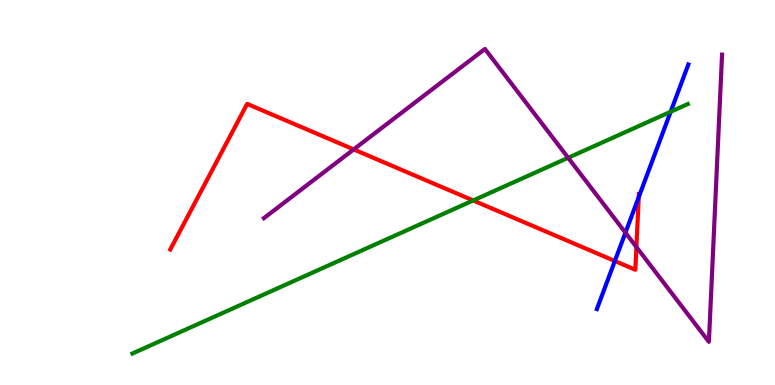[{'lines': ['blue', 'red'], 'intersections': [{'x': 7.93, 'y': 3.22}, {'x': 8.24, 'y': 4.88}]}, {'lines': ['green', 'red'], 'intersections': [{'x': 6.11, 'y': 4.79}]}, {'lines': ['purple', 'red'], 'intersections': [{'x': 4.56, 'y': 6.12}, {'x': 8.21, 'y': 3.58}]}, {'lines': ['blue', 'green'], 'intersections': [{'x': 8.65, 'y': 7.1}]}, {'lines': ['blue', 'purple'], 'intersections': [{'x': 8.07, 'y': 3.96}]}, {'lines': ['green', 'purple'], 'intersections': [{'x': 7.33, 'y': 5.9}]}]